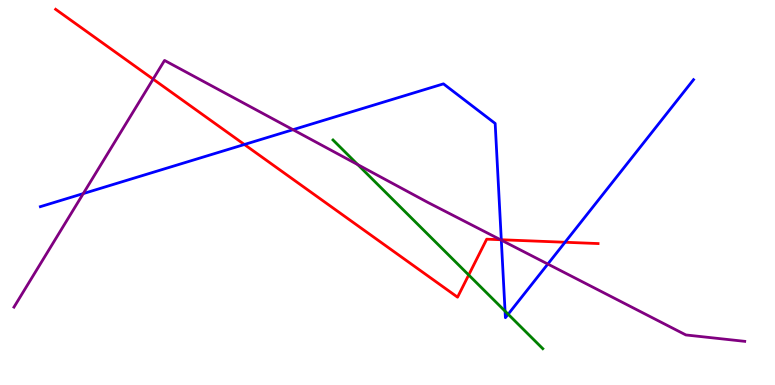[{'lines': ['blue', 'red'], 'intersections': [{'x': 3.15, 'y': 6.25}, {'x': 6.47, 'y': 3.77}, {'x': 7.29, 'y': 3.71}]}, {'lines': ['green', 'red'], 'intersections': [{'x': 6.05, 'y': 2.86}]}, {'lines': ['purple', 'red'], 'intersections': [{'x': 1.98, 'y': 7.94}, {'x': 6.46, 'y': 3.77}]}, {'lines': ['blue', 'green'], 'intersections': [{'x': 6.52, 'y': 1.92}, {'x': 6.56, 'y': 1.84}]}, {'lines': ['blue', 'purple'], 'intersections': [{'x': 1.07, 'y': 4.97}, {'x': 3.78, 'y': 6.63}, {'x': 6.47, 'y': 3.76}, {'x': 7.07, 'y': 3.14}]}, {'lines': ['green', 'purple'], 'intersections': [{'x': 4.62, 'y': 5.72}]}]